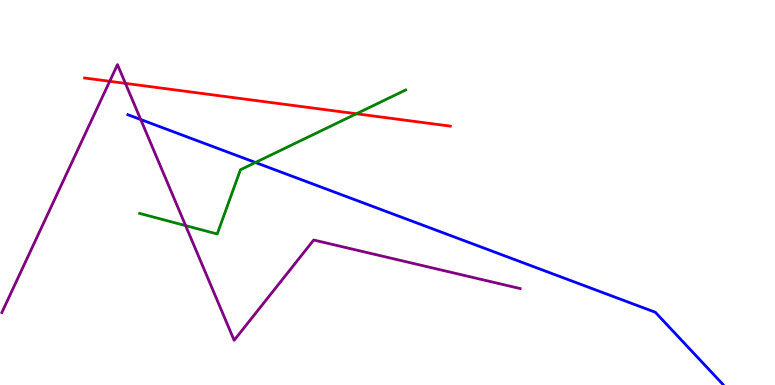[{'lines': ['blue', 'red'], 'intersections': []}, {'lines': ['green', 'red'], 'intersections': [{'x': 4.6, 'y': 7.04}]}, {'lines': ['purple', 'red'], 'intersections': [{'x': 1.42, 'y': 7.89}, {'x': 1.62, 'y': 7.83}]}, {'lines': ['blue', 'green'], 'intersections': [{'x': 3.3, 'y': 5.78}]}, {'lines': ['blue', 'purple'], 'intersections': [{'x': 1.82, 'y': 6.9}]}, {'lines': ['green', 'purple'], 'intersections': [{'x': 2.39, 'y': 4.14}]}]